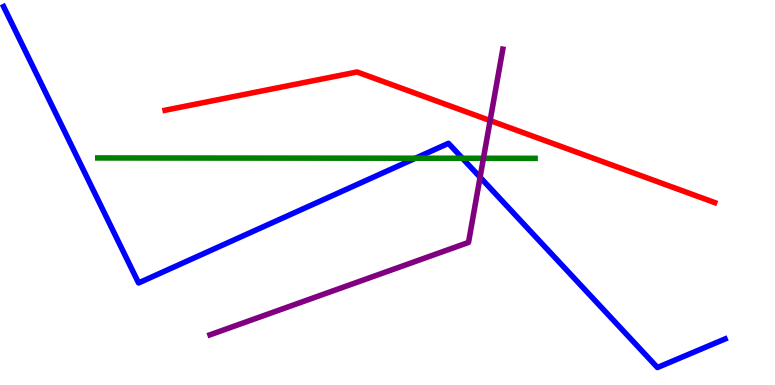[{'lines': ['blue', 'red'], 'intersections': []}, {'lines': ['green', 'red'], 'intersections': []}, {'lines': ['purple', 'red'], 'intersections': [{'x': 6.32, 'y': 6.87}]}, {'lines': ['blue', 'green'], 'intersections': [{'x': 5.36, 'y': 5.89}, {'x': 5.97, 'y': 5.89}]}, {'lines': ['blue', 'purple'], 'intersections': [{'x': 6.19, 'y': 5.4}]}, {'lines': ['green', 'purple'], 'intersections': [{'x': 6.24, 'y': 5.89}]}]